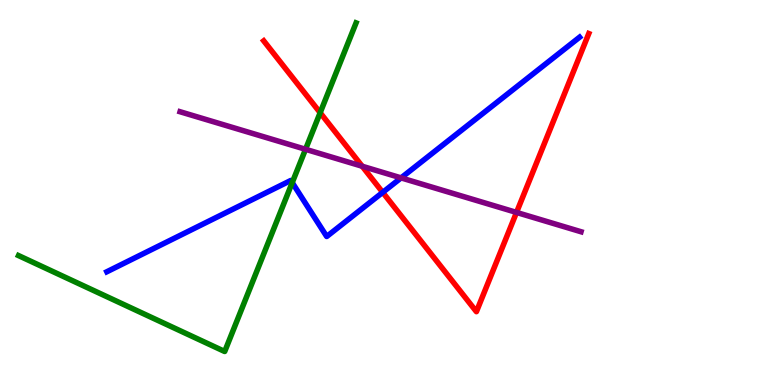[{'lines': ['blue', 'red'], 'intersections': [{'x': 4.94, 'y': 5.0}]}, {'lines': ['green', 'red'], 'intersections': [{'x': 4.13, 'y': 7.07}]}, {'lines': ['purple', 'red'], 'intersections': [{'x': 4.67, 'y': 5.68}, {'x': 6.66, 'y': 4.48}]}, {'lines': ['blue', 'green'], 'intersections': [{'x': 3.77, 'y': 5.26}]}, {'lines': ['blue', 'purple'], 'intersections': [{'x': 5.18, 'y': 5.38}]}, {'lines': ['green', 'purple'], 'intersections': [{'x': 3.94, 'y': 6.12}]}]